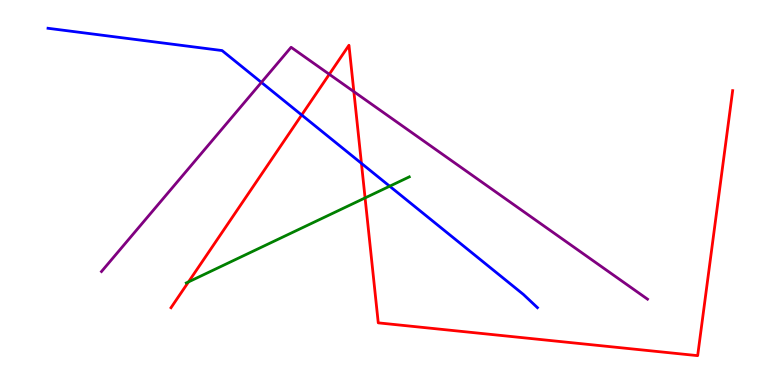[{'lines': ['blue', 'red'], 'intersections': [{'x': 3.89, 'y': 7.01}, {'x': 4.66, 'y': 5.76}]}, {'lines': ['green', 'red'], 'intersections': [{'x': 2.43, 'y': 2.68}, {'x': 4.71, 'y': 4.86}]}, {'lines': ['purple', 'red'], 'intersections': [{'x': 4.25, 'y': 8.07}, {'x': 4.57, 'y': 7.62}]}, {'lines': ['blue', 'green'], 'intersections': [{'x': 5.03, 'y': 5.16}]}, {'lines': ['blue', 'purple'], 'intersections': [{'x': 3.37, 'y': 7.86}]}, {'lines': ['green', 'purple'], 'intersections': []}]